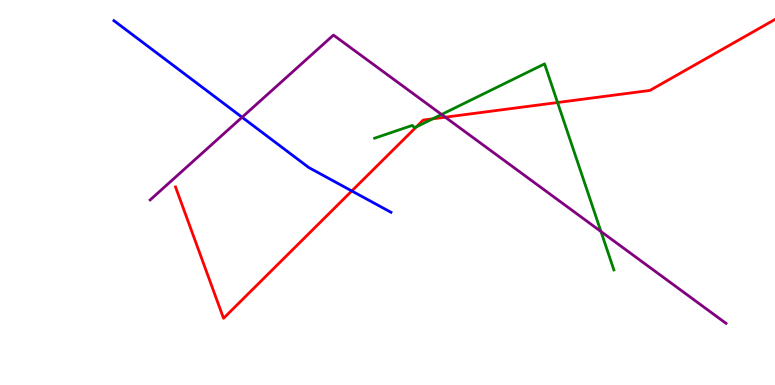[{'lines': ['blue', 'red'], 'intersections': [{'x': 4.54, 'y': 5.04}]}, {'lines': ['green', 'red'], 'intersections': [{'x': 5.37, 'y': 6.71}, {'x': 5.58, 'y': 6.91}, {'x': 7.19, 'y': 7.34}]}, {'lines': ['purple', 'red'], 'intersections': [{'x': 5.75, 'y': 6.96}]}, {'lines': ['blue', 'green'], 'intersections': []}, {'lines': ['blue', 'purple'], 'intersections': [{'x': 3.12, 'y': 6.95}]}, {'lines': ['green', 'purple'], 'intersections': [{'x': 5.7, 'y': 7.03}, {'x': 7.75, 'y': 3.99}]}]